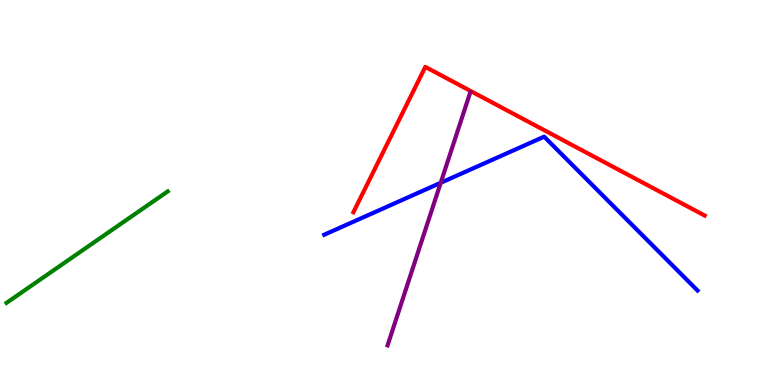[{'lines': ['blue', 'red'], 'intersections': []}, {'lines': ['green', 'red'], 'intersections': []}, {'lines': ['purple', 'red'], 'intersections': []}, {'lines': ['blue', 'green'], 'intersections': []}, {'lines': ['blue', 'purple'], 'intersections': [{'x': 5.69, 'y': 5.25}]}, {'lines': ['green', 'purple'], 'intersections': []}]